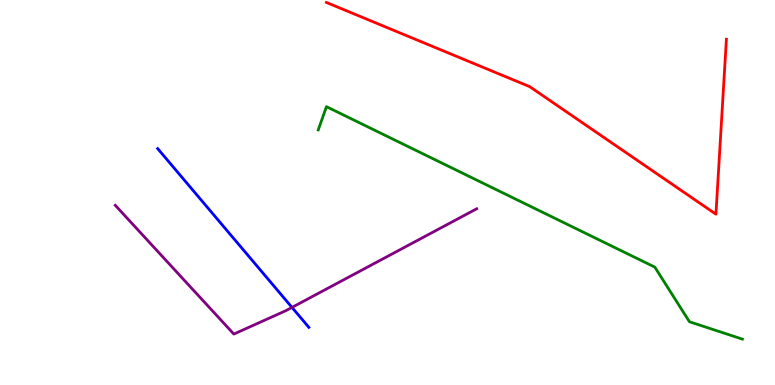[{'lines': ['blue', 'red'], 'intersections': []}, {'lines': ['green', 'red'], 'intersections': []}, {'lines': ['purple', 'red'], 'intersections': []}, {'lines': ['blue', 'green'], 'intersections': []}, {'lines': ['blue', 'purple'], 'intersections': [{'x': 3.77, 'y': 2.02}]}, {'lines': ['green', 'purple'], 'intersections': []}]